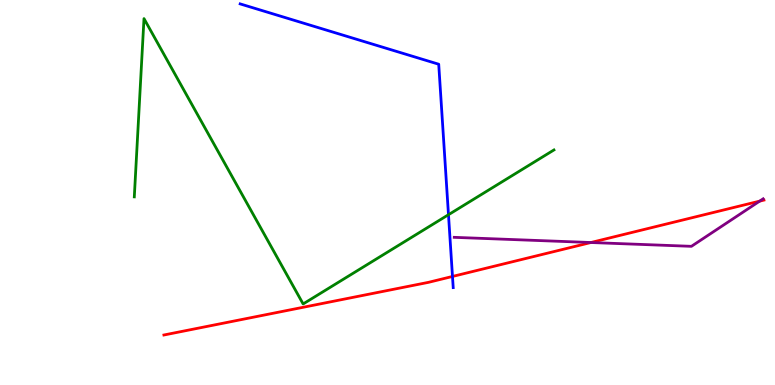[{'lines': ['blue', 'red'], 'intersections': [{'x': 5.84, 'y': 2.82}]}, {'lines': ['green', 'red'], 'intersections': []}, {'lines': ['purple', 'red'], 'intersections': [{'x': 7.62, 'y': 3.7}, {'x': 9.8, 'y': 4.78}]}, {'lines': ['blue', 'green'], 'intersections': [{'x': 5.79, 'y': 4.42}]}, {'lines': ['blue', 'purple'], 'intersections': []}, {'lines': ['green', 'purple'], 'intersections': []}]